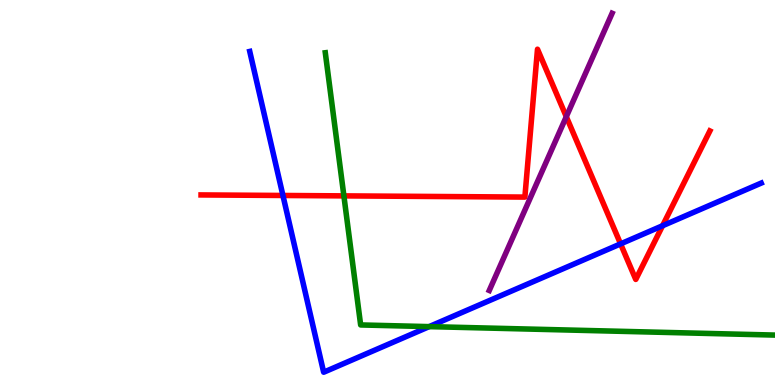[{'lines': ['blue', 'red'], 'intersections': [{'x': 3.65, 'y': 4.92}, {'x': 8.01, 'y': 3.67}, {'x': 8.55, 'y': 4.14}]}, {'lines': ['green', 'red'], 'intersections': [{'x': 4.44, 'y': 4.91}]}, {'lines': ['purple', 'red'], 'intersections': [{'x': 7.31, 'y': 6.97}]}, {'lines': ['blue', 'green'], 'intersections': [{'x': 5.54, 'y': 1.52}]}, {'lines': ['blue', 'purple'], 'intersections': []}, {'lines': ['green', 'purple'], 'intersections': []}]